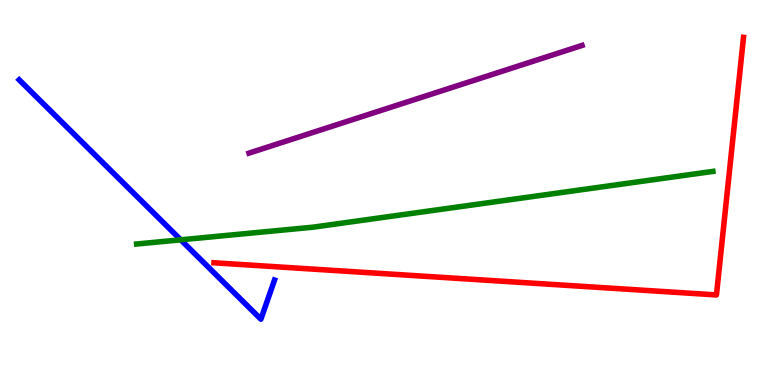[{'lines': ['blue', 'red'], 'intersections': []}, {'lines': ['green', 'red'], 'intersections': []}, {'lines': ['purple', 'red'], 'intersections': []}, {'lines': ['blue', 'green'], 'intersections': [{'x': 2.33, 'y': 3.77}]}, {'lines': ['blue', 'purple'], 'intersections': []}, {'lines': ['green', 'purple'], 'intersections': []}]